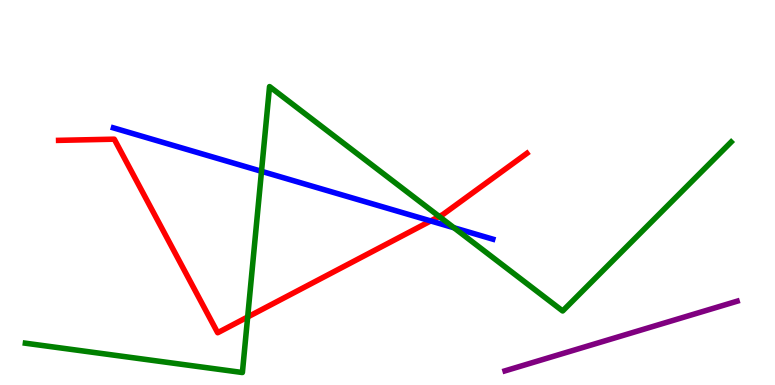[{'lines': ['blue', 'red'], 'intersections': [{'x': 5.56, 'y': 4.26}]}, {'lines': ['green', 'red'], 'intersections': [{'x': 3.2, 'y': 1.77}, {'x': 5.67, 'y': 4.38}]}, {'lines': ['purple', 'red'], 'intersections': []}, {'lines': ['blue', 'green'], 'intersections': [{'x': 3.37, 'y': 5.55}, {'x': 5.86, 'y': 4.08}]}, {'lines': ['blue', 'purple'], 'intersections': []}, {'lines': ['green', 'purple'], 'intersections': []}]